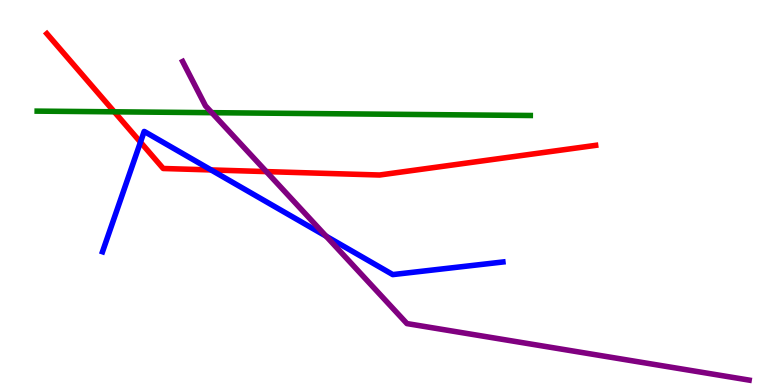[{'lines': ['blue', 'red'], 'intersections': [{'x': 1.81, 'y': 6.31}, {'x': 2.72, 'y': 5.59}]}, {'lines': ['green', 'red'], 'intersections': [{'x': 1.47, 'y': 7.1}]}, {'lines': ['purple', 'red'], 'intersections': [{'x': 3.44, 'y': 5.54}]}, {'lines': ['blue', 'green'], 'intersections': []}, {'lines': ['blue', 'purple'], 'intersections': [{'x': 4.21, 'y': 3.87}]}, {'lines': ['green', 'purple'], 'intersections': [{'x': 2.73, 'y': 7.07}]}]